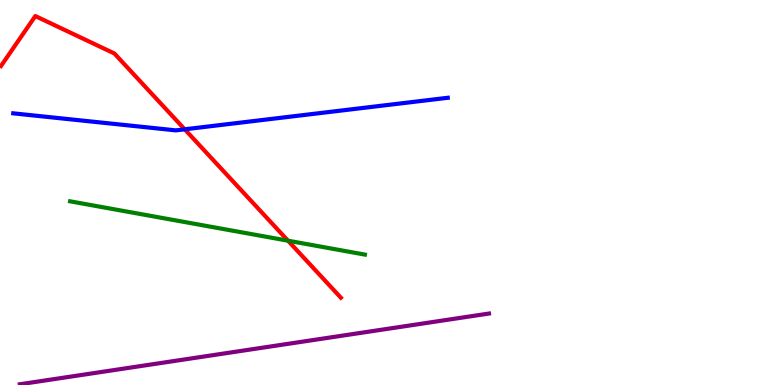[{'lines': ['blue', 'red'], 'intersections': [{'x': 2.38, 'y': 6.64}]}, {'lines': ['green', 'red'], 'intersections': [{'x': 3.72, 'y': 3.75}]}, {'lines': ['purple', 'red'], 'intersections': []}, {'lines': ['blue', 'green'], 'intersections': []}, {'lines': ['blue', 'purple'], 'intersections': []}, {'lines': ['green', 'purple'], 'intersections': []}]